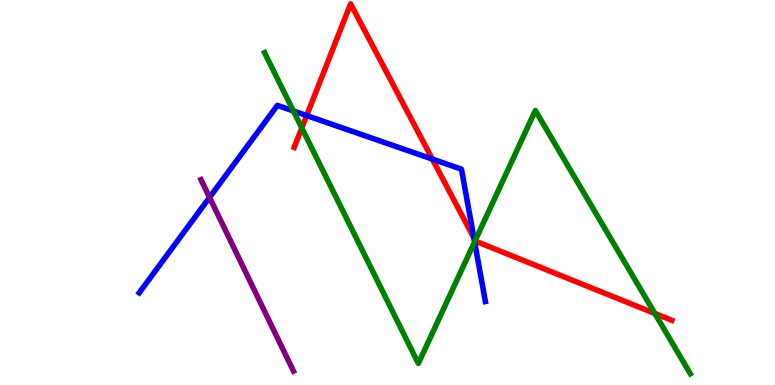[{'lines': ['blue', 'red'], 'intersections': [{'x': 3.96, 'y': 7.0}, {'x': 5.58, 'y': 5.87}, {'x': 6.11, 'y': 3.82}]}, {'lines': ['green', 'red'], 'intersections': [{'x': 3.89, 'y': 6.68}, {'x': 6.13, 'y': 3.75}, {'x': 8.45, 'y': 1.86}]}, {'lines': ['purple', 'red'], 'intersections': []}, {'lines': ['blue', 'green'], 'intersections': [{'x': 3.79, 'y': 7.12}, {'x': 6.12, 'y': 3.72}]}, {'lines': ['blue', 'purple'], 'intersections': [{'x': 2.7, 'y': 4.87}]}, {'lines': ['green', 'purple'], 'intersections': []}]